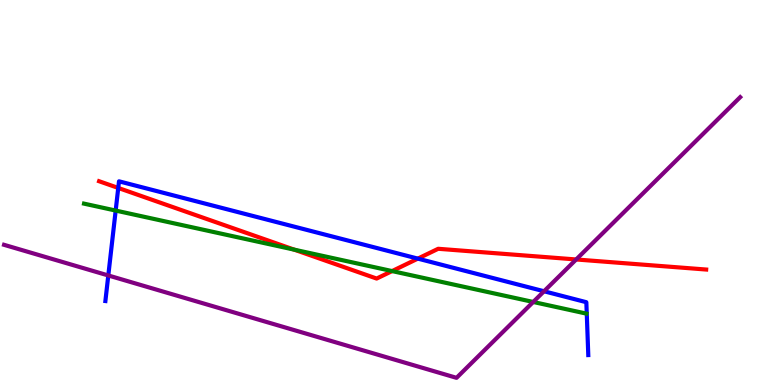[{'lines': ['blue', 'red'], 'intersections': [{'x': 1.53, 'y': 5.12}, {'x': 5.39, 'y': 3.28}]}, {'lines': ['green', 'red'], 'intersections': [{'x': 3.8, 'y': 3.52}, {'x': 5.06, 'y': 2.96}]}, {'lines': ['purple', 'red'], 'intersections': [{'x': 7.43, 'y': 3.26}]}, {'lines': ['blue', 'green'], 'intersections': [{'x': 1.49, 'y': 4.53}]}, {'lines': ['blue', 'purple'], 'intersections': [{'x': 1.4, 'y': 2.85}, {'x': 7.02, 'y': 2.43}]}, {'lines': ['green', 'purple'], 'intersections': [{'x': 6.88, 'y': 2.16}]}]